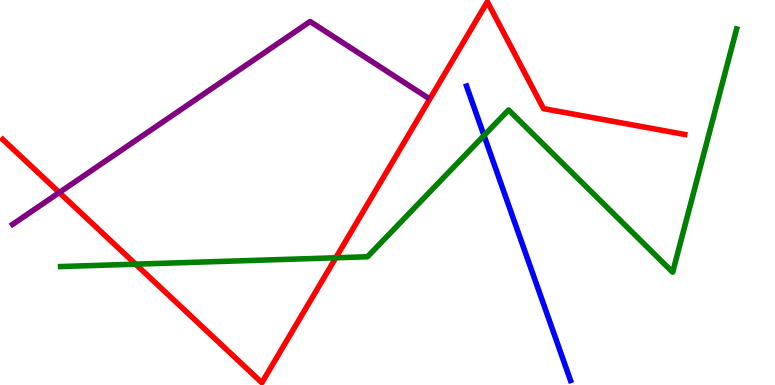[{'lines': ['blue', 'red'], 'intersections': []}, {'lines': ['green', 'red'], 'intersections': [{'x': 1.75, 'y': 3.14}, {'x': 4.33, 'y': 3.3}]}, {'lines': ['purple', 'red'], 'intersections': [{'x': 0.765, 'y': 5.0}]}, {'lines': ['blue', 'green'], 'intersections': [{'x': 6.25, 'y': 6.48}]}, {'lines': ['blue', 'purple'], 'intersections': []}, {'lines': ['green', 'purple'], 'intersections': []}]